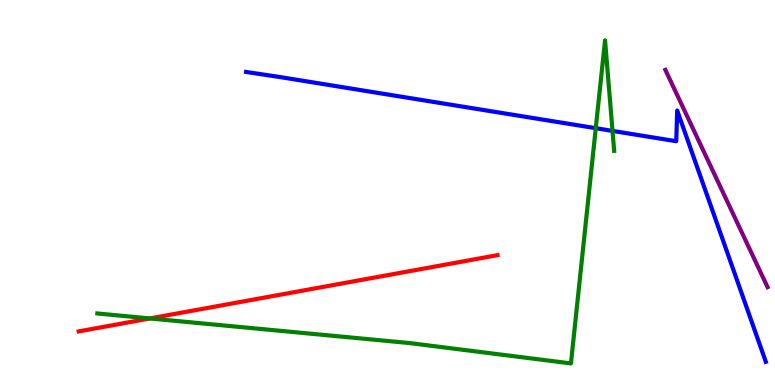[{'lines': ['blue', 'red'], 'intersections': []}, {'lines': ['green', 'red'], 'intersections': [{'x': 1.93, 'y': 1.73}]}, {'lines': ['purple', 'red'], 'intersections': []}, {'lines': ['blue', 'green'], 'intersections': [{'x': 7.69, 'y': 6.67}, {'x': 7.9, 'y': 6.6}]}, {'lines': ['blue', 'purple'], 'intersections': []}, {'lines': ['green', 'purple'], 'intersections': []}]